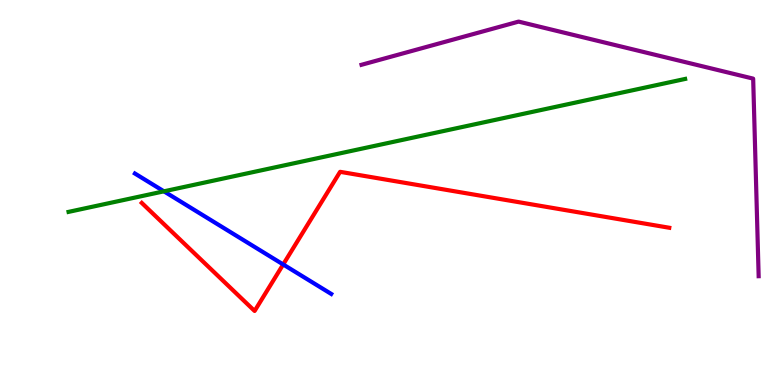[{'lines': ['blue', 'red'], 'intersections': [{'x': 3.65, 'y': 3.13}]}, {'lines': ['green', 'red'], 'intersections': []}, {'lines': ['purple', 'red'], 'intersections': []}, {'lines': ['blue', 'green'], 'intersections': [{'x': 2.12, 'y': 5.03}]}, {'lines': ['blue', 'purple'], 'intersections': []}, {'lines': ['green', 'purple'], 'intersections': []}]